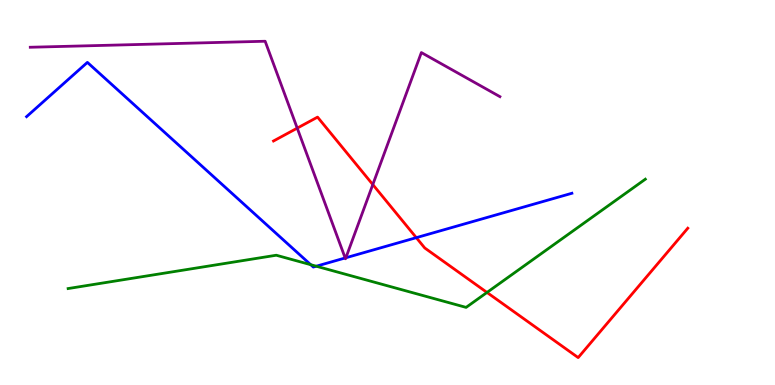[{'lines': ['blue', 'red'], 'intersections': [{'x': 5.37, 'y': 3.83}]}, {'lines': ['green', 'red'], 'intersections': [{'x': 6.28, 'y': 2.4}]}, {'lines': ['purple', 'red'], 'intersections': [{'x': 3.84, 'y': 6.67}, {'x': 4.81, 'y': 5.21}]}, {'lines': ['blue', 'green'], 'intersections': [{'x': 4.01, 'y': 3.12}, {'x': 4.08, 'y': 3.09}]}, {'lines': ['blue', 'purple'], 'intersections': [{'x': 4.45, 'y': 3.3}, {'x': 4.46, 'y': 3.31}]}, {'lines': ['green', 'purple'], 'intersections': []}]